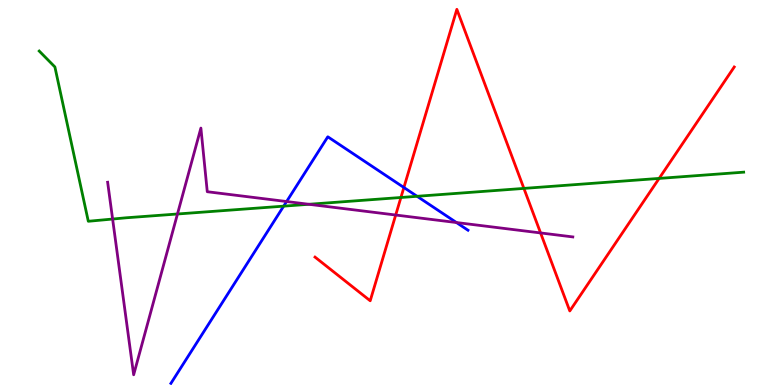[{'lines': ['blue', 'red'], 'intersections': [{'x': 5.21, 'y': 5.13}]}, {'lines': ['green', 'red'], 'intersections': [{'x': 5.17, 'y': 4.87}, {'x': 6.76, 'y': 5.11}, {'x': 8.5, 'y': 5.37}]}, {'lines': ['purple', 'red'], 'intersections': [{'x': 5.11, 'y': 4.41}, {'x': 6.98, 'y': 3.95}]}, {'lines': ['blue', 'green'], 'intersections': [{'x': 3.66, 'y': 4.65}, {'x': 5.38, 'y': 4.9}]}, {'lines': ['blue', 'purple'], 'intersections': [{'x': 3.7, 'y': 4.77}, {'x': 5.89, 'y': 4.22}]}, {'lines': ['green', 'purple'], 'intersections': [{'x': 1.45, 'y': 4.31}, {'x': 2.29, 'y': 4.44}, {'x': 3.99, 'y': 4.69}]}]